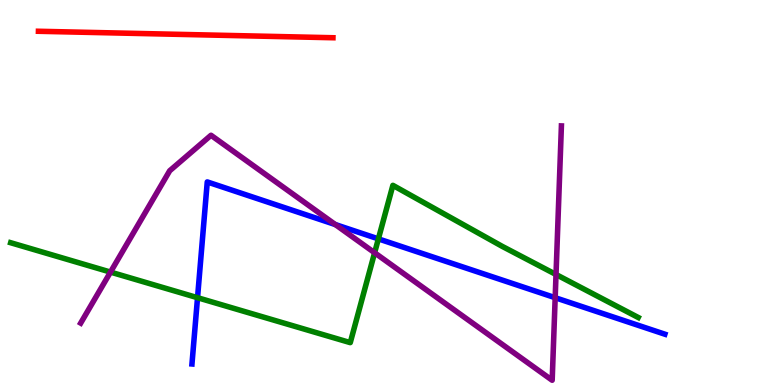[{'lines': ['blue', 'red'], 'intersections': []}, {'lines': ['green', 'red'], 'intersections': []}, {'lines': ['purple', 'red'], 'intersections': []}, {'lines': ['blue', 'green'], 'intersections': [{'x': 2.55, 'y': 2.27}, {'x': 4.88, 'y': 3.8}]}, {'lines': ['blue', 'purple'], 'intersections': [{'x': 4.33, 'y': 4.17}, {'x': 7.16, 'y': 2.27}]}, {'lines': ['green', 'purple'], 'intersections': [{'x': 1.43, 'y': 2.93}, {'x': 4.83, 'y': 3.43}, {'x': 7.17, 'y': 2.87}]}]